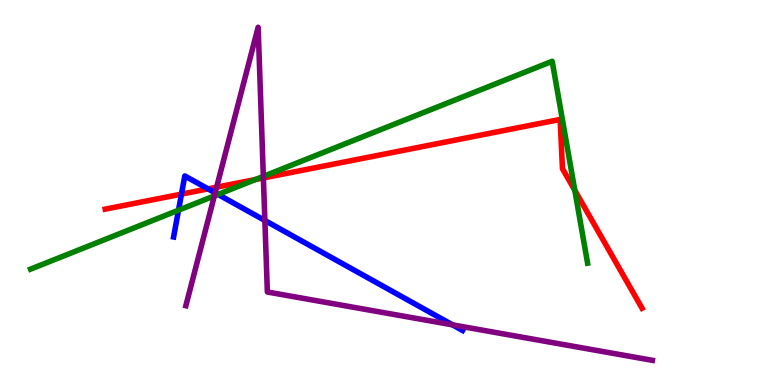[{'lines': ['blue', 'red'], 'intersections': [{'x': 2.34, 'y': 4.96}, {'x': 2.68, 'y': 5.09}]}, {'lines': ['green', 'red'], 'intersections': [{'x': 3.3, 'y': 5.34}, {'x': 7.42, 'y': 5.06}]}, {'lines': ['purple', 'red'], 'intersections': [{'x': 2.8, 'y': 5.14}, {'x': 3.4, 'y': 5.38}]}, {'lines': ['blue', 'green'], 'intersections': [{'x': 2.3, 'y': 4.54}, {'x': 2.81, 'y': 4.95}]}, {'lines': ['blue', 'purple'], 'intersections': [{'x': 2.78, 'y': 4.99}, {'x': 3.42, 'y': 4.27}, {'x': 5.84, 'y': 1.56}]}, {'lines': ['green', 'purple'], 'intersections': [{'x': 2.77, 'y': 4.91}, {'x': 3.4, 'y': 5.42}]}]